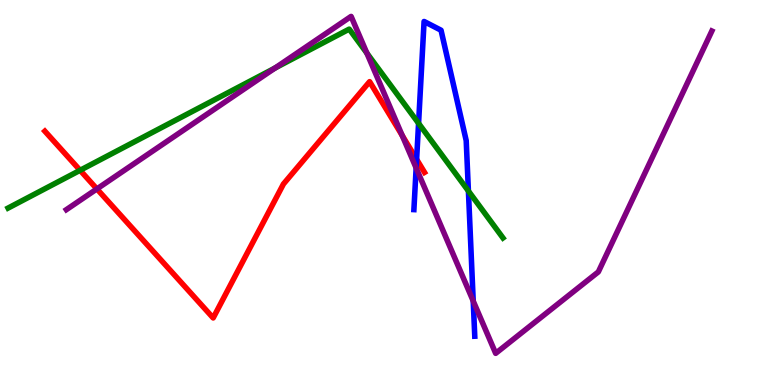[{'lines': ['blue', 'red'], 'intersections': [{'x': 5.38, 'y': 5.86}]}, {'lines': ['green', 'red'], 'intersections': [{'x': 1.03, 'y': 5.58}]}, {'lines': ['purple', 'red'], 'intersections': [{'x': 1.25, 'y': 5.09}, {'x': 5.19, 'y': 6.48}]}, {'lines': ['blue', 'green'], 'intersections': [{'x': 5.4, 'y': 6.8}, {'x': 6.04, 'y': 5.04}]}, {'lines': ['blue', 'purple'], 'intersections': [{'x': 5.37, 'y': 5.64}, {'x': 6.11, 'y': 2.18}]}, {'lines': ['green', 'purple'], 'intersections': [{'x': 3.55, 'y': 8.23}, {'x': 4.73, 'y': 8.62}]}]